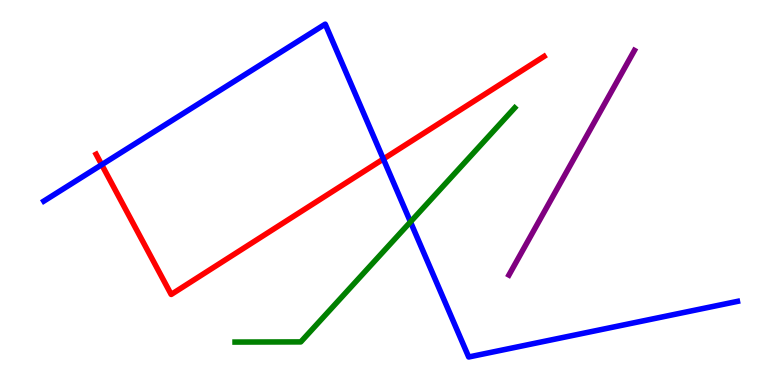[{'lines': ['blue', 'red'], 'intersections': [{'x': 1.31, 'y': 5.72}, {'x': 4.95, 'y': 5.87}]}, {'lines': ['green', 'red'], 'intersections': []}, {'lines': ['purple', 'red'], 'intersections': []}, {'lines': ['blue', 'green'], 'intersections': [{'x': 5.3, 'y': 4.24}]}, {'lines': ['blue', 'purple'], 'intersections': []}, {'lines': ['green', 'purple'], 'intersections': []}]